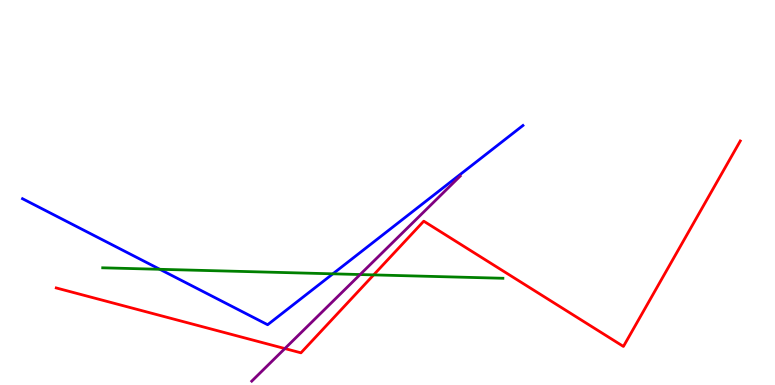[{'lines': ['blue', 'red'], 'intersections': []}, {'lines': ['green', 'red'], 'intersections': [{'x': 4.82, 'y': 2.86}]}, {'lines': ['purple', 'red'], 'intersections': [{'x': 3.68, 'y': 0.946}]}, {'lines': ['blue', 'green'], 'intersections': [{'x': 2.06, 'y': 3.01}, {'x': 4.29, 'y': 2.89}]}, {'lines': ['blue', 'purple'], 'intersections': []}, {'lines': ['green', 'purple'], 'intersections': [{'x': 4.65, 'y': 2.87}]}]